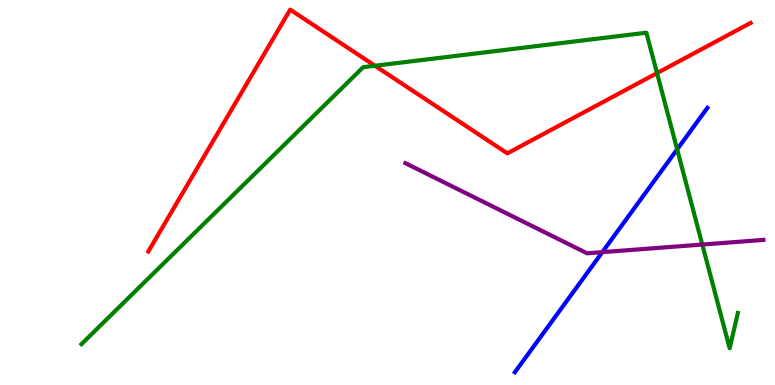[{'lines': ['blue', 'red'], 'intersections': []}, {'lines': ['green', 'red'], 'intersections': [{'x': 4.84, 'y': 8.29}, {'x': 8.48, 'y': 8.1}]}, {'lines': ['purple', 'red'], 'intersections': []}, {'lines': ['blue', 'green'], 'intersections': [{'x': 8.74, 'y': 6.12}]}, {'lines': ['blue', 'purple'], 'intersections': [{'x': 7.77, 'y': 3.45}]}, {'lines': ['green', 'purple'], 'intersections': [{'x': 9.06, 'y': 3.65}]}]